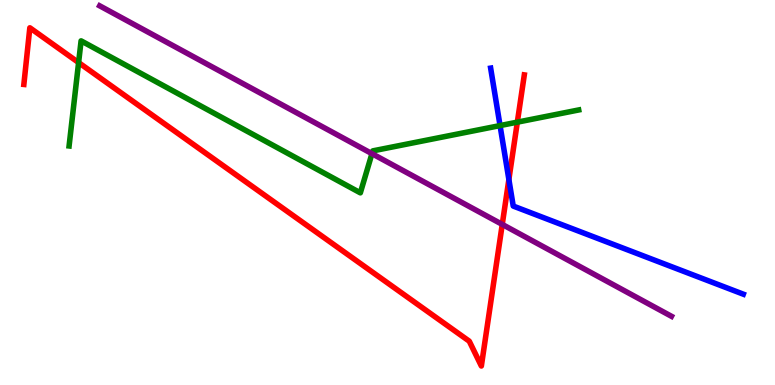[{'lines': ['blue', 'red'], 'intersections': [{'x': 6.57, 'y': 5.34}]}, {'lines': ['green', 'red'], 'intersections': [{'x': 1.01, 'y': 8.37}, {'x': 6.68, 'y': 6.83}]}, {'lines': ['purple', 'red'], 'intersections': [{'x': 6.48, 'y': 4.17}]}, {'lines': ['blue', 'green'], 'intersections': [{'x': 6.45, 'y': 6.74}]}, {'lines': ['blue', 'purple'], 'intersections': []}, {'lines': ['green', 'purple'], 'intersections': [{'x': 4.8, 'y': 6.01}]}]